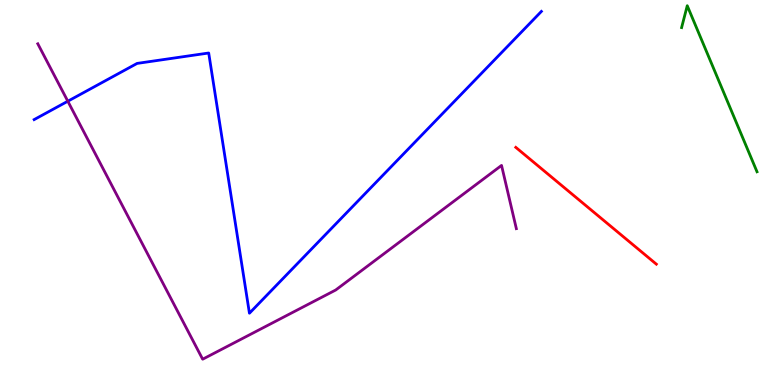[{'lines': ['blue', 'red'], 'intersections': []}, {'lines': ['green', 'red'], 'intersections': []}, {'lines': ['purple', 'red'], 'intersections': []}, {'lines': ['blue', 'green'], 'intersections': []}, {'lines': ['blue', 'purple'], 'intersections': [{'x': 0.875, 'y': 7.37}]}, {'lines': ['green', 'purple'], 'intersections': []}]